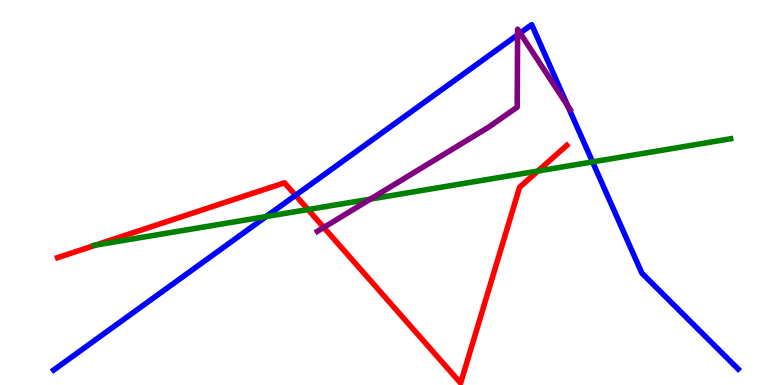[{'lines': ['blue', 'red'], 'intersections': [{'x': 3.81, 'y': 4.93}]}, {'lines': ['green', 'red'], 'intersections': [{'x': 1.23, 'y': 3.63}, {'x': 3.97, 'y': 4.56}, {'x': 6.94, 'y': 5.56}]}, {'lines': ['purple', 'red'], 'intersections': [{'x': 4.18, 'y': 4.09}]}, {'lines': ['blue', 'green'], 'intersections': [{'x': 3.43, 'y': 4.38}, {'x': 7.65, 'y': 5.8}]}, {'lines': ['blue', 'purple'], 'intersections': [{'x': 6.68, 'y': 9.09}, {'x': 6.71, 'y': 9.14}, {'x': 7.33, 'y': 7.25}]}, {'lines': ['green', 'purple'], 'intersections': [{'x': 4.78, 'y': 4.83}]}]